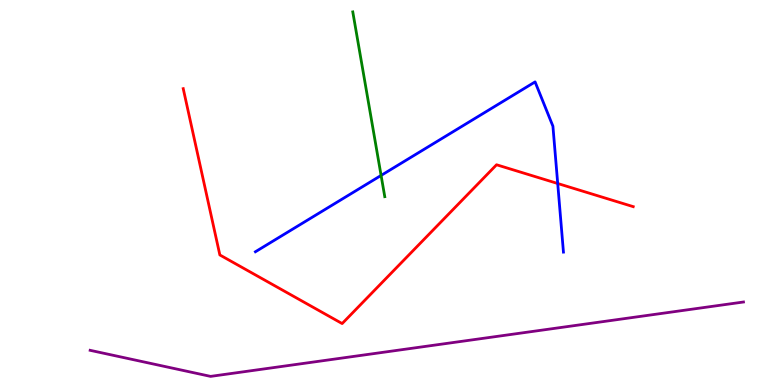[{'lines': ['blue', 'red'], 'intersections': [{'x': 7.2, 'y': 5.23}]}, {'lines': ['green', 'red'], 'intersections': []}, {'lines': ['purple', 'red'], 'intersections': []}, {'lines': ['blue', 'green'], 'intersections': [{'x': 4.92, 'y': 5.44}]}, {'lines': ['blue', 'purple'], 'intersections': []}, {'lines': ['green', 'purple'], 'intersections': []}]